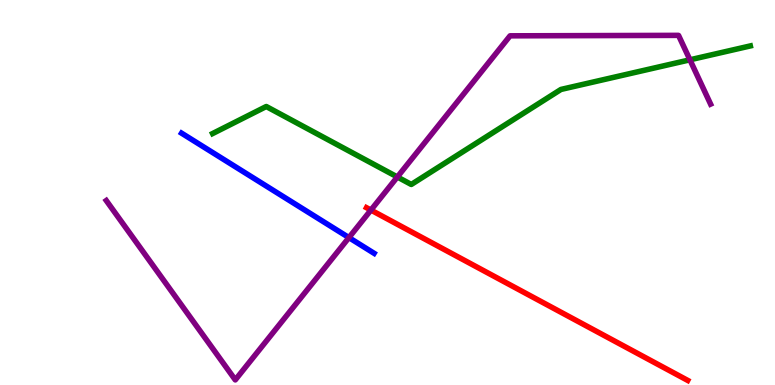[{'lines': ['blue', 'red'], 'intersections': []}, {'lines': ['green', 'red'], 'intersections': []}, {'lines': ['purple', 'red'], 'intersections': [{'x': 4.79, 'y': 4.54}]}, {'lines': ['blue', 'green'], 'intersections': []}, {'lines': ['blue', 'purple'], 'intersections': [{'x': 4.5, 'y': 3.83}]}, {'lines': ['green', 'purple'], 'intersections': [{'x': 5.13, 'y': 5.4}, {'x': 8.9, 'y': 8.45}]}]